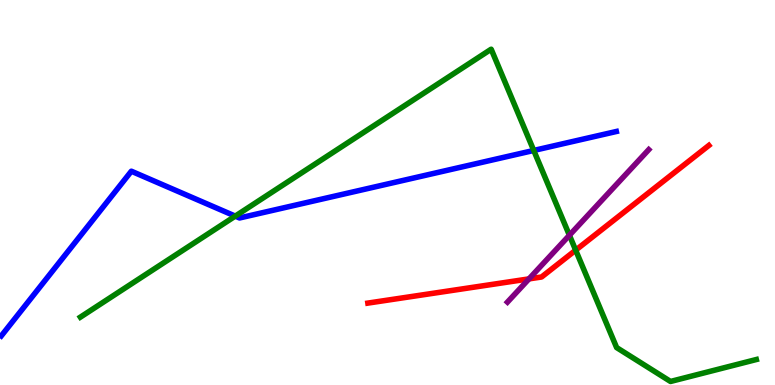[{'lines': ['blue', 'red'], 'intersections': []}, {'lines': ['green', 'red'], 'intersections': [{'x': 7.43, 'y': 3.5}]}, {'lines': ['purple', 'red'], 'intersections': [{'x': 6.83, 'y': 2.76}]}, {'lines': ['blue', 'green'], 'intersections': [{'x': 3.04, 'y': 4.39}, {'x': 6.89, 'y': 6.09}]}, {'lines': ['blue', 'purple'], 'intersections': []}, {'lines': ['green', 'purple'], 'intersections': [{'x': 7.35, 'y': 3.89}]}]